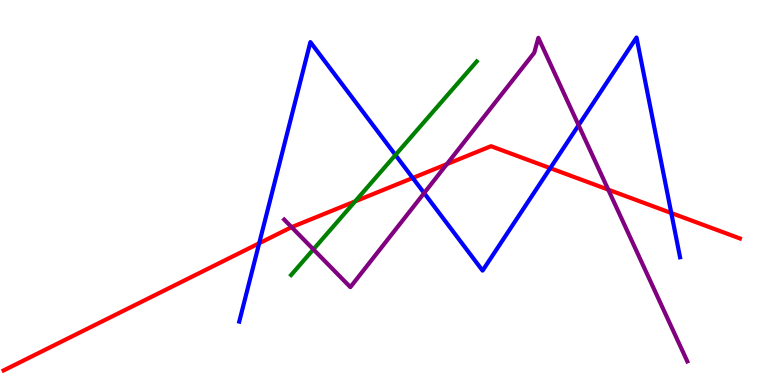[{'lines': ['blue', 'red'], 'intersections': [{'x': 3.34, 'y': 3.68}, {'x': 5.33, 'y': 5.38}, {'x': 7.1, 'y': 5.63}, {'x': 8.66, 'y': 4.47}]}, {'lines': ['green', 'red'], 'intersections': [{'x': 4.58, 'y': 4.77}]}, {'lines': ['purple', 'red'], 'intersections': [{'x': 3.76, 'y': 4.1}, {'x': 5.77, 'y': 5.74}, {'x': 7.85, 'y': 5.07}]}, {'lines': ['blue', 'green'], 'intersections': [{'x': 5.1, 'y': 5.97}]}, {'lines': ['blue', 'purple'], 'intersections': [{'x': 5.47, 'y': 4.99}, {'x': 7.47, 'y': 6.75}]}, {'lines': ['green', 'purple'], 'intersections': [{'x': 4.04, 'y': 3.52}]}]